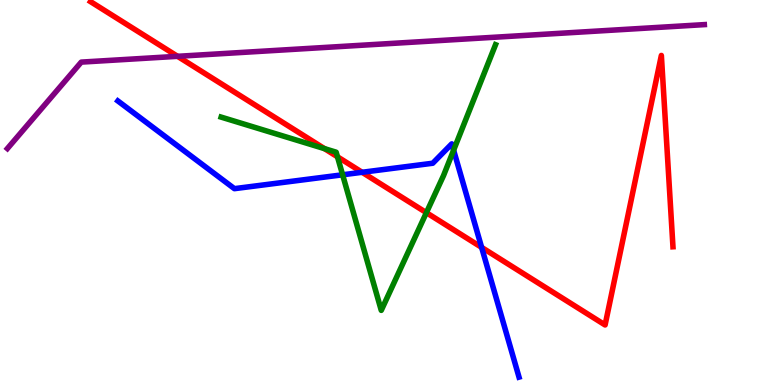[{'lines': ['blue', 'red'], 'intersections': [{'x': 4.67, 'y': 5.52}, {'x': 6.21, 'y': 3.57}]}, {'lines': ['green', 'red'], 'intersections': [{'x': 4.19, 'y': 6.14}, {'x': 4.35, 'y': 5.93}, {'x': 5.5, 'y': 4.48}]}, {'lines': ['purple', 'red'], 'intersections': [{'x': 2.29, 'y': 8.54}]}, {'lines': ['blue', 'green'], 'intersections': [{'x': 4.42, 'y': 5.46}, {'x': 5.85, 'y': 6.1}]}, {'lines': ['blue', 'purple'], 'intersections': []}, {'lines': ['green', 'purple'], 'intersections': []}]